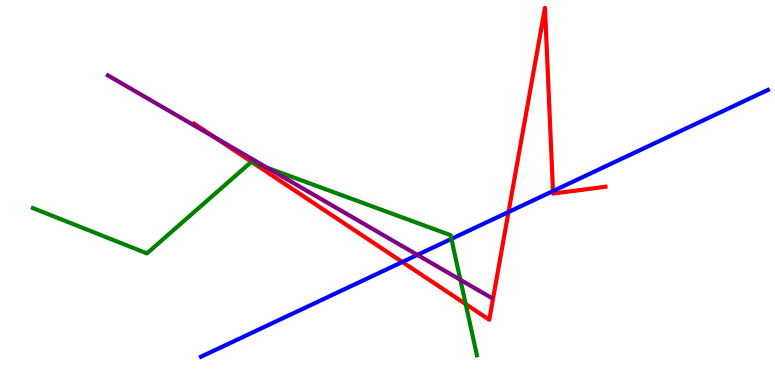[{'lines': ['blue', 'red'], 'intersections': [{'x': 5.19, 'y': 3.2}, {'x': 6.56, 'y': 4.49}, {'x': 7.14, 'y': 5.04}]}, {'lines': ['green', 'red'], 'intersections': [{'x': 3.25, 'y': 5.79}, {'x': 6.01, 'y': 2.1}]}, {'lines': ['purple', 'red'], 'intersections': [{'x': 2.77, 'y': 6.43}]}, {'lines': ['blue', 'green'], 'intersections': [{'x': 5.82, 'y': 3.8}]}, {'lines': ['blue', 'purple'], 'intersections': [{'x': 5.39, 'y': 3.38}]}, {'lines': ['green', 'purple'], 'intersections': [{'x': 3.45, 'y': 5.64}, {'x': 5.94, 'y': 2.73}]}]